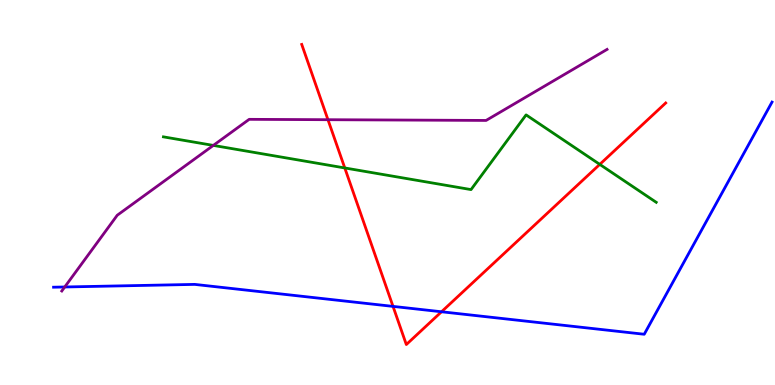[{'lines': ['blue', 'red'], 'intersections': [{'x': 5.07, 'y': 2.04}, {'x': 5.7, 'y': 1.9}]}, {'lines': ['green', 'red'], 'intersections': [{'x': 4.45, 'y': 5.64}, {'x': 7.74, 'y': 5.73}]}, {'lines': ['purple', 'red'], 'intersections': [{'x': 4.23, 'y': 6.89}]}, {'lines': ['blue', 'green'], 'intersections': []}, {'lines': ['blue', 'purple'], 'intersections': [{'x': 0.835, 'y': 2.55}]}, {'lines': ['green', 'purple'], 'intersections': [{'x': 2.75, 'y': 6.22}]}]